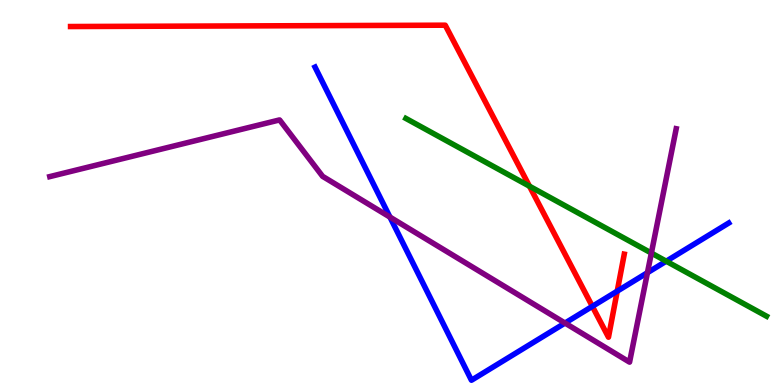[{'lines': ['blue', 'red'], 'intersections': [{'x': 7.64, 'y': 2.04}, {'x': 7.96, 'y': 2.44}]}, {'lines': ['green', 'red'], 'intersections': [{'x': 6.83, 'y': 5.16}]}, {'lines': ['purple', 'red'], 'intersections': []}, {'lines': ['blue', 'green'], 'intersections': [{'x': 8.6, 'y': 3.22}]}, {'lines': ['blue', 'purple'], 'intersections': [{'x': 5.03, 'y': 4.36}, {'x': 7.29, 'y': 1.61}, {'x': 8.35, 'y': 2.92}]}, {'lines': ['green', 'purple'], 'intersections': [{'x': 8.4, 'y': 3.43}]}]